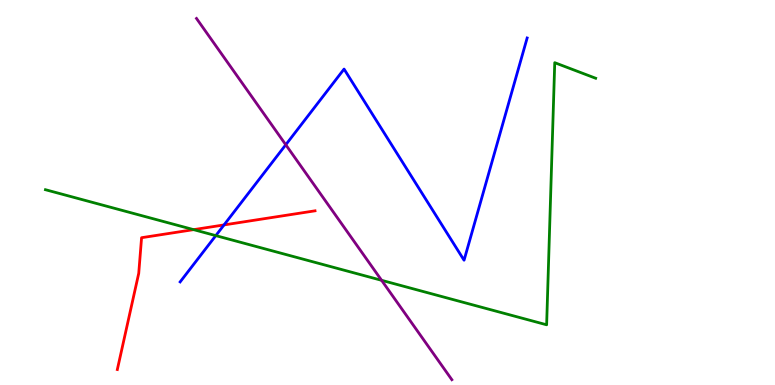[{'lines': ['blue', 'red'], 'intersections': [{'x': 2.89, 'y': 4.16}]}, {'lines': ['green', 'red'], 'intersections': [{'x': 2.5, 'y': 4.04}]}, {'lines': ['purple', 'red'], 'intersections': []}, {'lines': ['blue', 'green'], 'intersections': [{'x': 2.78, 'y': 3.88}]}, {'lines': ['blue', 'purple'], 'intersections': [{'x': 3.69, 'y': 6.24}]}, {'lines': ['green', 'purple'], 'intersections': [{'x': 4.92, 'y': 2.72}]}]